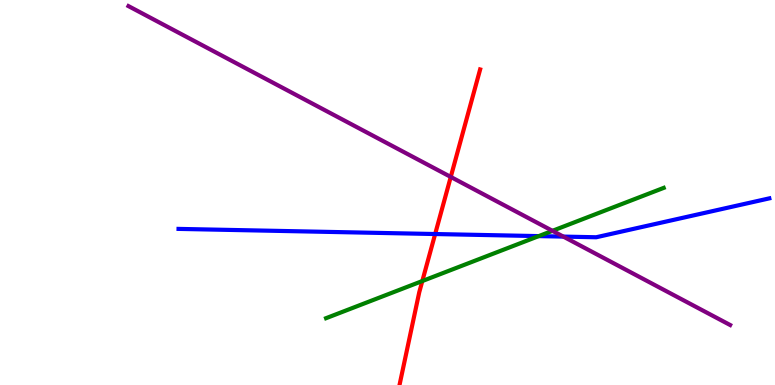[{'lines': ['blue', 'red'], 'intersections': [{'x': 5.61, 'y': 3.92}]}, {'lines': ['green', 'red'], 'intersections': [{'x': 5.45, 'y': 2.7}]}, {'lines': ['purple', 'red'], 'intersections': [{'x': 5.82, 'y': 5.4}]}, {'lines': ['blue', 'green'], 'intersections': [{'x': 6.95, 'y': 3.87}]}, {'lines': ['blue', 'purple'], 'intersections': [{'x': 7.27, 'y': 3.85}]}, {'lines': ['green', 'purple'], 'intersections': [{'x': 7.13, 'y': 4.0}]}]